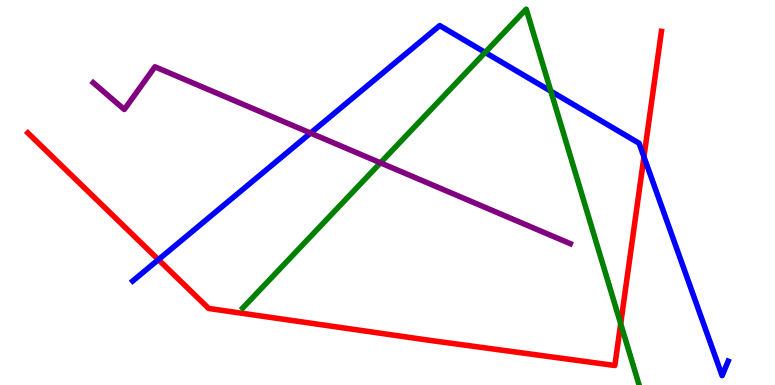[{'lines': ['blue', 'red'], 'intersections': [{'x': 2.04, 'y': 3.26}, {'x': 8.31, 'y': 5.93}]}, {'lines': ['green', 'red'], 'intersections': [{'x': 8.01, 'y': 1.59}]}, {'lines': ['purple', 'red'], 'intersections': []}, {'lines': ['blue', 'green'], 'intersections': [{'x': 6.26, 'y': 8.64}, {'x': 7.11, 'y': 7.63}]}, {'lines': ['blue', 'purple'], 'intersections': [{'x': 4.01, 'y': 6.54}]}, {'lines': ['green', 'purple'], 'intersections': [{'x': 4.91, 'y': 5.77}]}]